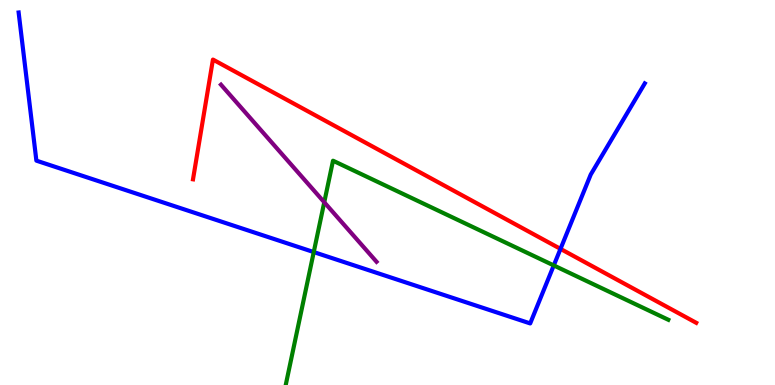[{'lines': ['blue', 'red'], 'intersections': [{'x': 7.23, 'y': 3.54}]}, {'lines': ['green', 'red'], 'intersections': []}, {'lines': ['purple', 'red'], 'intersections': []}, {'lines': ['blue', 'green'], 'intersections': [{'x': 4.05, 'y': 3.45}, {'x': 7.15, 'y': 3.11}]}, {'lines': ['blue', 'purple'], 'intersections': []}, {'lines': ['green', 'purple'], 'intersections': [{'x': 4.18, 'y': 4.75}]}]